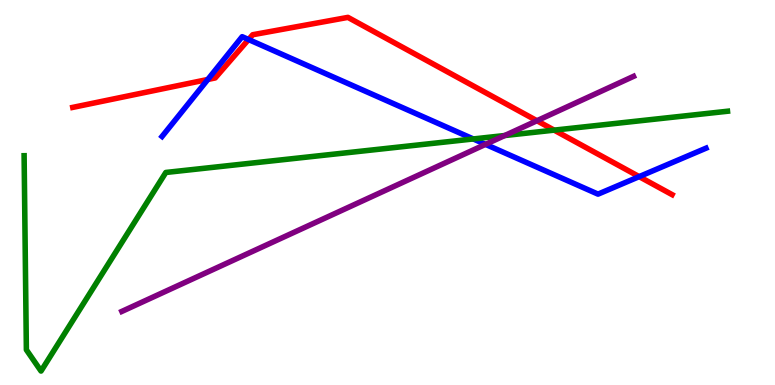[{'lines': ['blue', 'red'], 'intersections': [{'x': 2.68, 'y': 7.94}, {'x': 3.21, 'y': 8.97}, {'x': 8.25, 'y': 5.41}]}, {'lines': ['green', 'red'], 'intersections': [{'x': 7.15, 'y': 6.62}]}, {'lines': ['purple', 'red'], 'intersections': [{'x': 6.93, 'y': 6.86}]}, {'lines': ['blue', 'green'], 'intersections': [{'x': 6.11, 'y': 6.39}]}, {'lines': ['blue', 'purple'], 'intersections': [{'x': 6.26, 'y': 6.25}]}, {'lines': ['green', 'purple'], 'intersections': [{'x': 6.51, 'y': 6.48}]}]